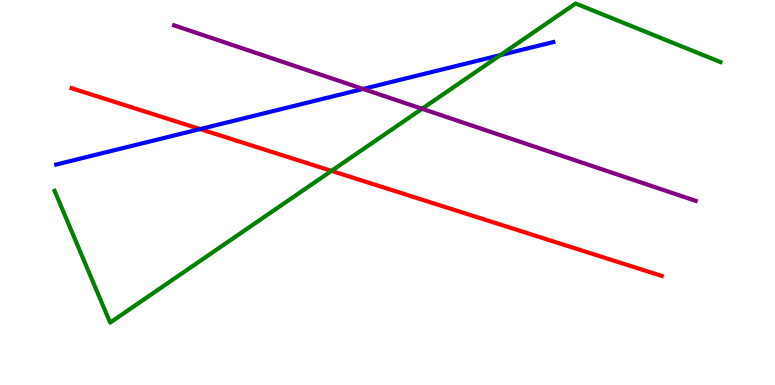[{'lines': ['blue', 'red'], 'intersections': [{'x': 2.58, 'y': 6.65}]}, {'lines': ['green', 'red'], 'intersections': [{'x': 4.28, 'y': 5.56}]}, {'lines': ['purple', 'red'], 'intersections': []}, {'lines': ['blue', 'green'], 'intersections': [{'x': 6.46, 'y': 8.57}]}, {'lines': ['blue', 'purple'], 'intersections': [{'x': 4.68, 'y': 7.69}]}, {'lines': ['green', 'purple'], 'intersections': [{'x': 5.45, 'y': 7.17}]}]